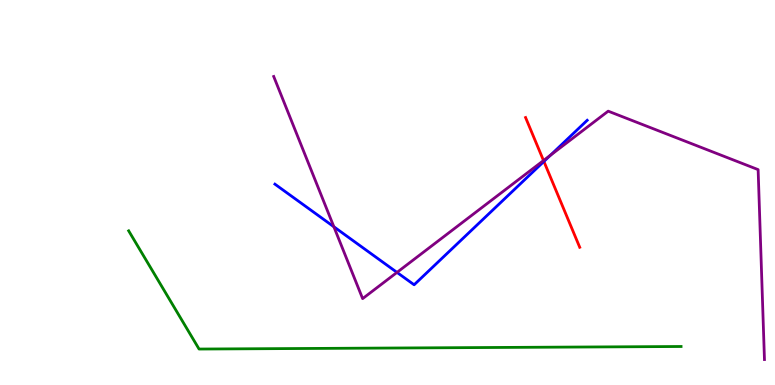[{'lines': ['blue', 'red'], 'intersections': [{'x': 7.02, 'y': 5.81}]}, {'lines': ['green', 'red'], 'intersections': []}, {'lines': ['purple', 'red'], 'intersections': [{'x': 7.01, 'y': 5.83}]}, {'lines': ['blue', 'green'], 'intersections': []}, {'lines': ['blue', 'purple'], 'intersections': [{'x': 4.31, 'y': 4.11}, {'x': 5.12, 'y': 2.92}, {'x': 7.1, 'y': 5.97}]}, {'lines': ['green', 'purple'], 'intersections': []}]